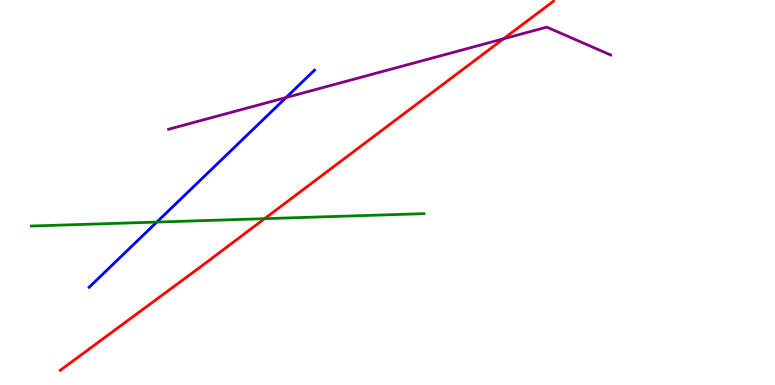[{'lines': ['blue', 'red'], 'intersections': []}, {'lines': ['green', 'red'], 'intersections': [{'x': 3.41, 'y': 4.32}]}, {'lines': ['purple', 'red'], 'intersections': [{'x': 6.5, 'y': 8.99}]}, {'lines': ['blue', 'green'], 'intersections': [{'x': 2.02, 'y': 4.23}]}, {'lines': ['blue', 'purple'], 'intersections': [{'x': 3.69, 'y': 7.47}]}, {'lines': ['green', 'purple'], 'intersections': []}]